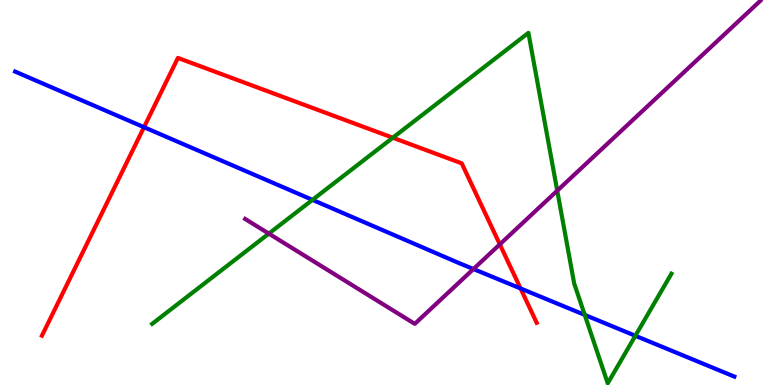[{'lines': ['blue', 'red'], 'intersections': [{'x': 1.86, 'y': 6.7}, {'x': 6.72, 'y': 2.51}]}, {'lines': ['green', 'red'], 'intersections': [{'x': 5.07, 'y': 6.42}]}, {'lines': ['purple', 'red'], 'intersections': [{'x': 6.45, 'y': 3.65}]}, {'lines': ['blue', 'green'], 'intersections': [{'x': 4.03, 'y': 4.81}, {'x': 7.55, 'y': 1.82}, {'x': 8.2, 'y': 1.28}]}, {'lines': ['blue', 'purple'], 'intersections': [{'x': 6.11, 'y': 3.01}]}, {'lines': ['green', 'purple'], 'intersections': [{'x': 3.47, 'y': 3.93}, {'x': 7.19, 'y': 5.05}]}]